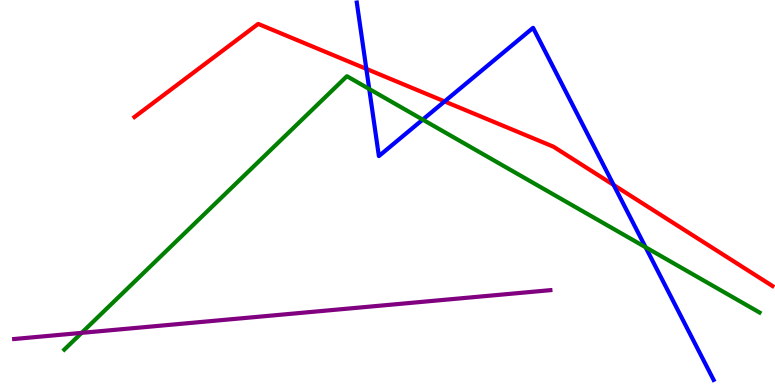[{'lines': ['blue', 'red'], 'intersections': [{'x': 4.73, 'y': 8.21}, {'x': 5.74, 'y': 7.37}, {'x': 7.92, 'y': 5.2}]}, {'lines': ['green', 'red'], 'intersections': []}, {'lines': ['purple', 'red'], 'intersections': []}, {'lines': ['blue', 'green'], 'intersections': [{'x': 4.76, 'y': 7.69}, {'x': 5.45, 'y': 6.89}, {'x': 8.33, 'y': 3.58}]}, {'lines': ['blue', 'purple'], 'intersections': []}, {'lines': ['green', 'purple'], 'intersections': [{'x': 1.05, 'y': 1.35}]}]